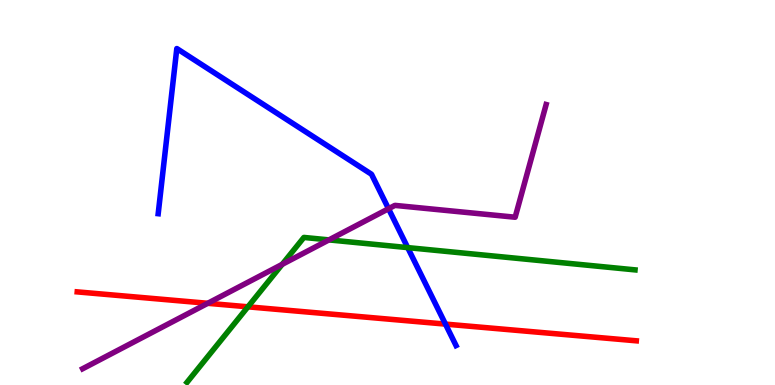[{'lines': ['blue', 'red'], 'intersections': [{'x': 5.75, 'y': 1.58}]}, {'lines': ['green', 'red'], 'intersections': [{'x': 3.2, 'y': 2.03}]}, {'lines': ['purple', 'red'], 'intersections': [{'x': 2.68, 'y': 2.12}]}, {'lines': ['blue', 'green'], 'intersections': [{'x': 5.26, 'y': 3.57}]}, {'lines': ['blue', 'purple'], 'intersections': [{'x': 5.01, 'y': 4.58}]}, {'lines': ['green', 'purple'], 'intersections': [{'x': 3.64, 'y': 3.13}, {'x': 4.24, 'y': 3.77}]}]